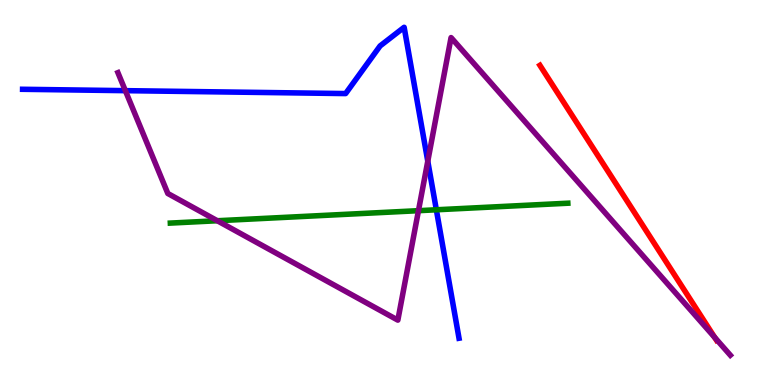[{'lines': ['blue', 'red'], 'intersections': []}, {'lines': ['green', 'red'], 'intersections': []}, {'lines': ['purple', 'red'], 'intersections': [{'x': 9.22, 'y': 1.24}]}, {'lines': ['blue', 'green'], 'intersections': [{'x': 5.63, 'y': 4.55}]}, {'lines': ['blue', 'purple'], 'intersections': [{'x': 1.62, 'y': 7.65}, {'x': 5.52, 'y': 5.81}]}, {'lines': ['green', 'purple'], 'intersections': [{'x': 2.8, 'y': 4.27}, {'x': 5.4, 'y': 4.53}]}]